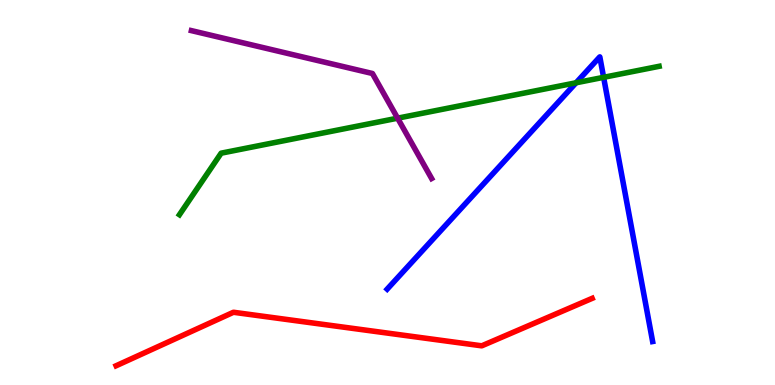[{'lines': ['blue', 'red'], 'intersections': []}, {'lines': ['green', 'red'], 'intersections': []}, {'lines': ['purple', 'red'], 'intersections': []}, {'lines': ['blue', 'green'], 'intersections': [{'x': 7.43, 'y': 7.85}, {'x': 7.79, 'y': 7.99}]}, {'lines': ['blue', 'purple'], 'intersections': []}, {'lines': ['green', 'purple'], 'intersections': [{'x': 5.13, 'y': 6.93}]}]